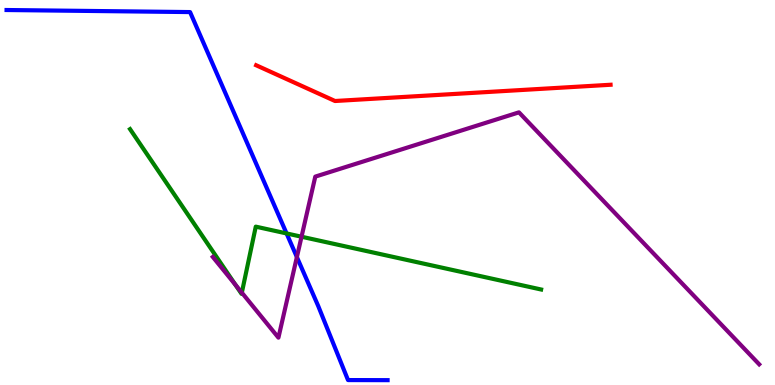[{'lines': ['blue', 'red'], 'intersections': []}, {'lines': ['green', 'red'], 'intersections': []}, {'lines': ['purple', 'red'], 'intersections': []}, {'lines': ['blue', 'green'], 'intersections': [{'x': 3.7, 'y': 3.94}]}, {'lines': ['blue', 'purple'], 'intersections': [{'x': 3.83, 'y': 3.32}]}, {'lines': ['green', 'purple'], 'intersections': [{'x': 3.04, 'y': 2.61}, {'x': 3.12, 'y': 2.4}, {'x': 3.89, 'y': 3.85}]}]